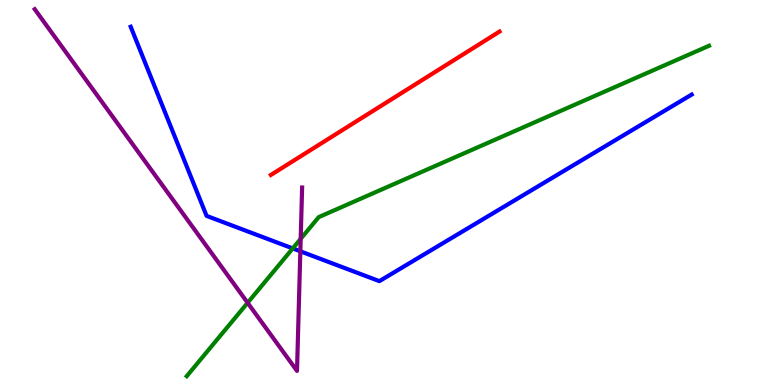[{'lines': ['blue', 'red'], 'intersections': []}, {'lines': ['green', 'red'], 'intersections': []}, {'lines': ['purple', 'red'], 'intersections': []}, {'lines': ['blue', 'green'], 'intersections': [{'x': 3.78, 'y': 3.55}]}, {'lines': ['blue', 'purple'], 'intersections': [{'x': 3.88, 'y': 3.47}]}, {'lines': ['green', 'purple'], 'intersections': [{'x': 3.2, 'y': 2.14}, {'x': 3.88, 'y': 3.8}]}]